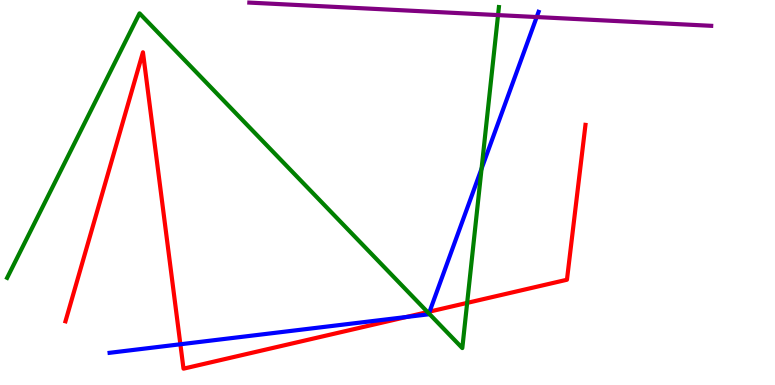[{'lines': ['blue', 'red'], 'intersections': [{'x': 2.33, 'y': 1.06}, {'x': 5.24, 'y': 1.77}, {'x': 5.54, 'y': 1.91}]}, {'lines': ['green', 'red'], 'intersections': [{'x': 5.52, 'y': 1.89}, {'x': 6.03, 'y': 2.13}]}, {'lines': ['purple', 'red'], 'intersections': []}, {'lines': ['blue', 'green'], 'intersections': [{'x': 5.53, 'y': 1.86}, {'x': 6.21, 'y': 5.62}]}, {'lines': ['blue', 'purple'], 'intersections': [{'x': 6.92, 'y': 9.56}]}, {'lines': ['green', 'purple'], 'intersections': [{'x': 6.43, 'y': 9.61}]}]